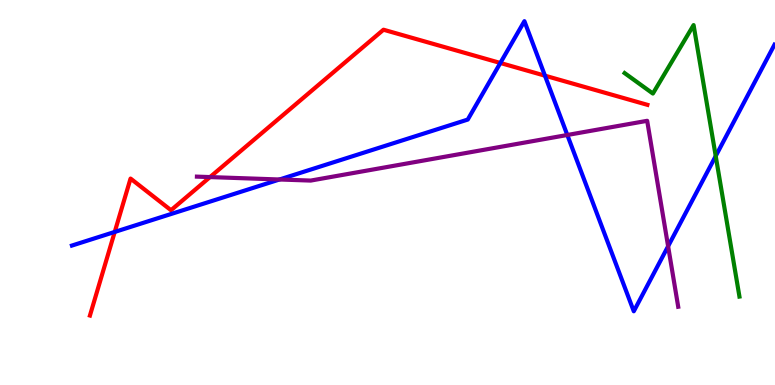[{'lines': ['blue', 'red'], 'intersections': [{'x': 1.48, 'y': 3.98}, {'x': 6.46, 'y': 8.36}, {'x': 7.03, 'y': 8.03}]}, {'lines': ['green', 'red'], 'intersections': []}, {'lines': ['purple', 'red'], 'intersections': [{'x': 2.71, 'y': 5.4}]}, {'lines': ['blue', 'green'], 'intersections': [{'x': 9.24, 'y': 5.95}]}, {'lines': ['blue', 'purple'], 'intersections': [{'x': 3.61, 'y': 5.34}, {'x': 7.32, 'y': 6.49}, {'x': 8.62, 'y': 3.6}]}, {'lines': ['green', 'purple'], 'intersections': []}]